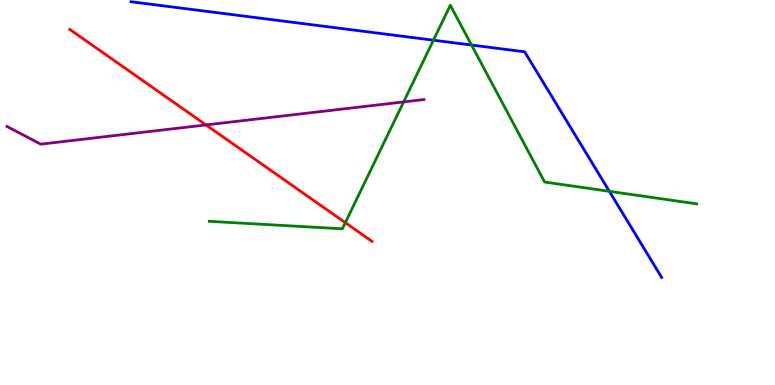[{'lines': ['blue', 'red'], 'intersections': []}, {'lines': ['green', 'red'], 'intersections': [{'x': 4.46, 'y': 4.22}]}, {'lines': ['purple', 'red'], 'intersections': [{'x': 2.66, 'y': 6.76}]}, {'lines': ['blue', 'green'], 'intersections': [{'x': 5.59, 'y': 8.96}, {'x': 6.08, 'y': 8.83}, {'x': 7.86, 'y': 5.03}]}, {'lines': ['blue', 'purple'], 'intersections': []}, {'lines': ['green', 'purple'], 'intersections': [{'x': 5.21, 'y': 7.35}]}]